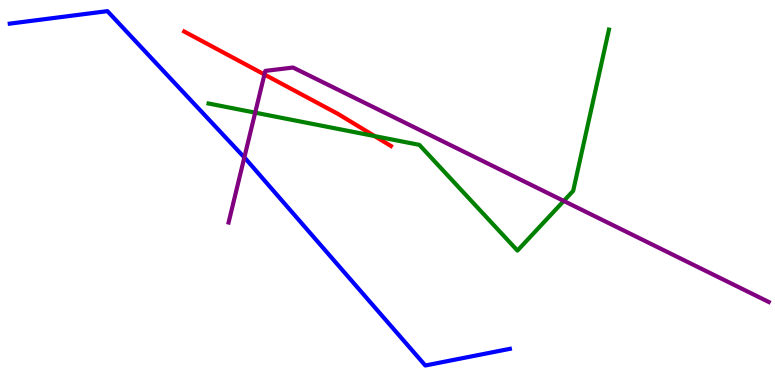[{'lines': ['blue', 'red'], 'intersections': []}, {'lines': ['green', 'red'], 'intersections': [{'x': 4.83, 'y': 6.47}]}, {'lines': ['purple', 'red'], 'intersections': [{'x': 3.41, 'y': 8.07}]}, {'lines': ['blue', 'green'], 'intersections': []}, {'lines': ['blue', 'purple'], 'intersections': [{'x': 3.15, 'y': 5.91}]}, {'lines': ['green', 'purple'], 'intersections': [{'x': 3.29, 'y': 7.07}, {'x': 7.27, 'y': 4.78}]}]